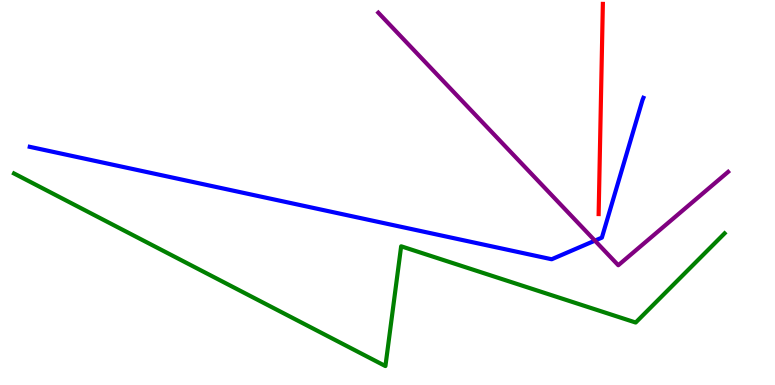[{'lines': ['blue', 'red'], 'intersections': []}, {'lines': ['green', 'red'], 'intersections': []}, {'lines': ['purple', 'red'], 'intersections': []}, {'lines': ['blue', 'green'], 'intersections': []}, {'lines': ['blue', 'purple'], 'intersections': [{'x': 7.68, 'y': 3.75}]}, {'lines': ['green', 'purple'], 'intersections': []}]